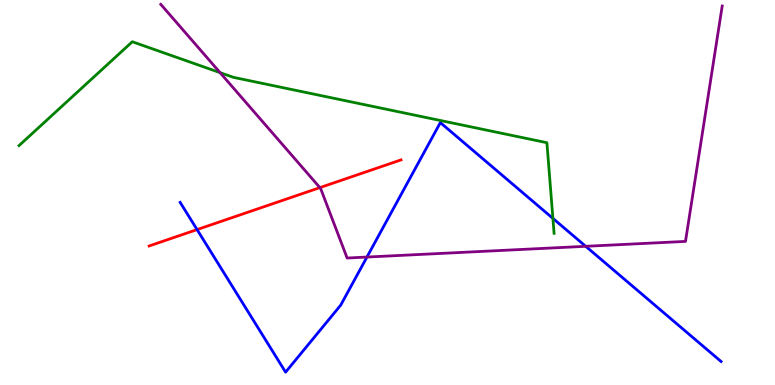[{'lines': ['blue', 'red'], 'intersections': [{'x': 2.54, 'y': 4.04}]}, {'lines': ['green', 'red'], 'intersections': []}, {'lines': ['purple', 'red'], 'intersections': [{'x': 4.13, 'y': 5.13}]}, {'lines': ['blue', 'green'], 'intersections': [{'x': 7.13, 'y': 4.33}]}, {'lines': ['blue', 'purple'], 'intersections': [{'x': 4.73, 'y': 3.32}, {'x': 7.56, 'y': 3.6}]}, {'lines': ['green', 'purple'], 'intersections': [{'x': 2.84, 'y': 8.11}]}]